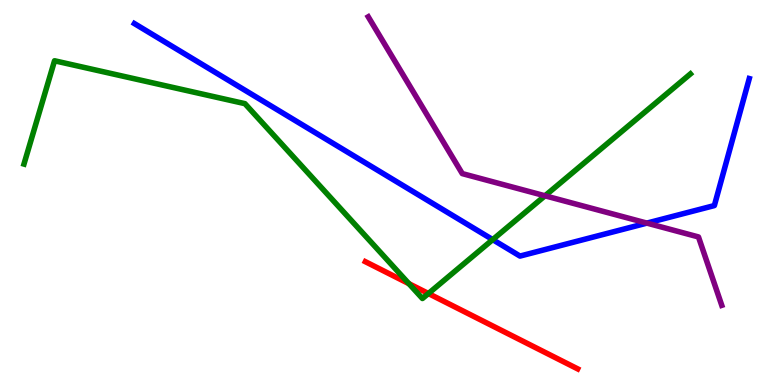[{'lines': ['blue', 'red'], 'intersections': []}, {'lines': ['green', 'red'], 'intersections': [{'x': 5.28, 'y': 2.63}, {'x': 5.53, 'y': 2.38}]}, {'lines': ['purple', 'red'], 'intersections': []}, {'lines': ['blue', 'green'], 'intersections': [{'x': 6.36, 'y': 3.78}]}, {'lines': ['blue', 'purple'], 'intersections': [{'x': 8.35, 'y': 4.21}]}, {'lines': ['green', 'purple'], 'intersections': [{'x': 7.03, 'y': 4.91}]}]